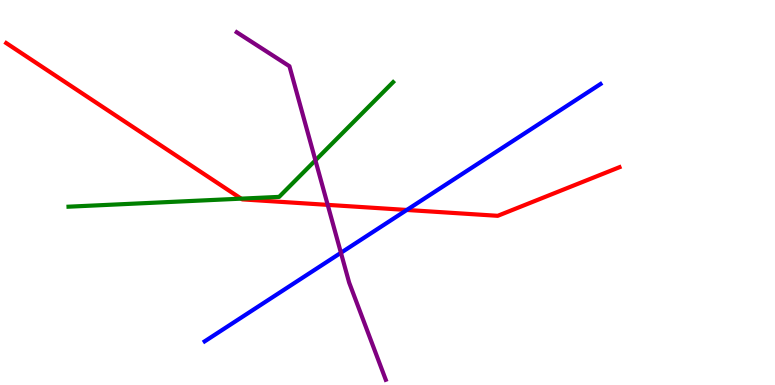[{'lines': ['blue', 'red'], 'intersections': [{'x': 5.25, 'y': 4.55}]}, {'lines': ['green', 'red'], 'intersections': [{'x': 3.11, 'y': 4.84}]}, {'lines': ['purple', 'red'], 'intersections': [{'x': 4.23, 'y': 4.68}]}, {'lines': ['blue', 'green'], 'intersections': []}, {'lines': ['blue', 'purple'], 'intersections': [{'x': 4.4, 'y': 3.43}]}, {'lines': ['green', 'purple'], 'intersections': [{'x': 4.07, 'y': 5.84}]}]